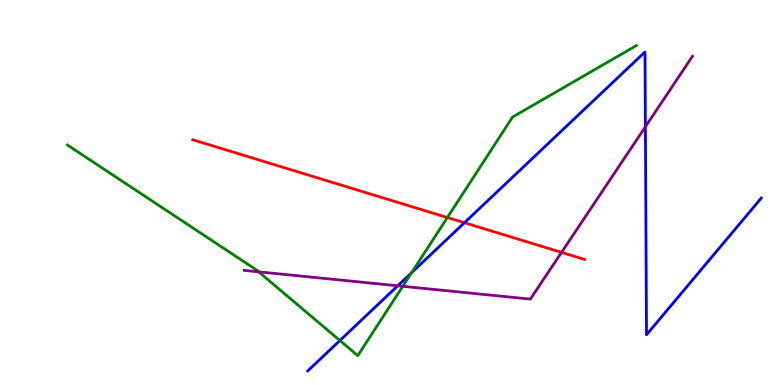[{'lines': ['blue', 'red'], 'intersections': [{'x': 5.99, 'y': 4.22}]}, {'lines': ['green', 'red'], 'intersections': [{'x': 5.77, 'y': 4.35}]}, {'lines': ['purple', 'red'], 'intersections': [{'x': 7.25, 'y': 3.44}]}, {'lines': ['blue', 'green'], 'intersections': [{'x': 4.39, 'y': 1.16}, {'x': 5.31, 'y': 2.92}]}, {'lines': ['blue', 'purple'], 'intersections': [{'x': 5.13, 'y': 2.58}, {'x': 8.33, 'y': 6.71}]}, {'lines': ['green', 'purple'], 'intersections': [{'x': 3.34, 'y': 2.94}, {'x': 5.2, 'y': 2.56}]}]